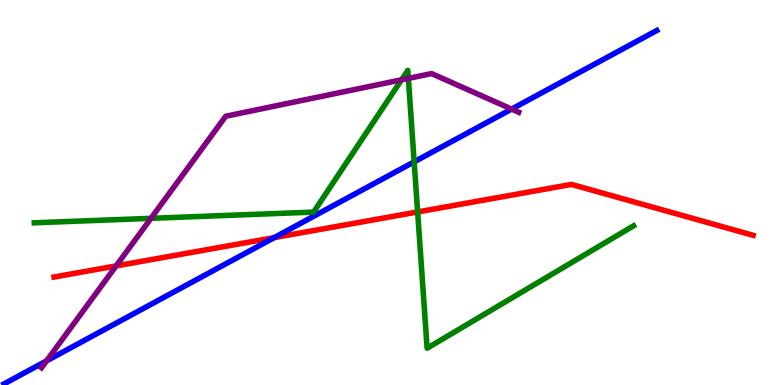[{'lines': ['blue', 'red'], 'intersections': [{'x': 3.54, 'y': 3.83}]}, {'lines': ['green', 'red'], 'intersections': [{'x': 5.39, 'y': 4.49}]}, {'lines': ['purple', 'red'], 'intersections': [{'x': 1.5, 'y': 3.09}]}, {'lines': ['blue', 'green'], 'intersections': [{'x': 5.34, 'y': 5.8}]}, {'lines': ['blue', 'purple'], 'intersections': [{'x': 0.601, 'y': 0.627}, {'x': 6.6, 'y': 7.17}]}, {'lines': ['green', 'purple'], 'intersections': [{'x': 1.95, 'y': 4.33}, {'x': 5.18, 'y': 7.93}, {'x': 5.27, 'y': 7.96}]}]